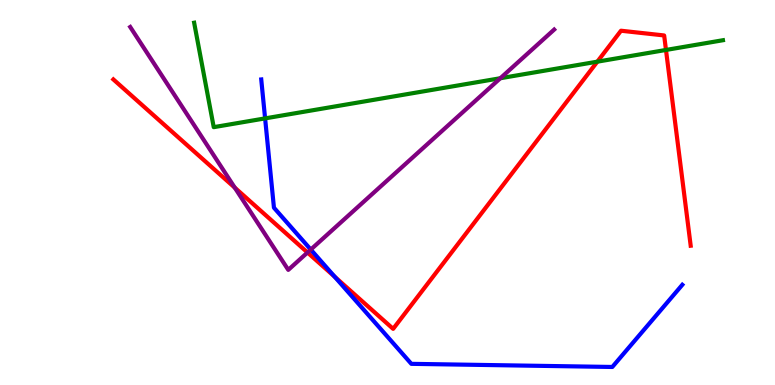[{'lines': ['blue', 'red'], 'intersections': [{'x': 4.32, 'y': 2.81}]}, {'lines': ['green', 'red'], 'intersections': [{'x': 7.71, 'y': 8.4}, {'x': 8.59, 'y': 8.7}]}, {'lines': ['purple', 'red'], 'intersections': [{'x': 3.03, 'y': 5.13}, {'x': 3.97, 'y': 3.44}]}, {'lines': ['blue', 'green'], 'intersections': [{'x': 3.42, 'y': 6.92}]}, {'lines': ['blue', 'purple'], 'intersections': [{'x': 4.01, 'y': 3.52}]}, {'lines': ['green', 'purple'], 'intersections': [{'x': 6.46, 'y': 7.97}]}]